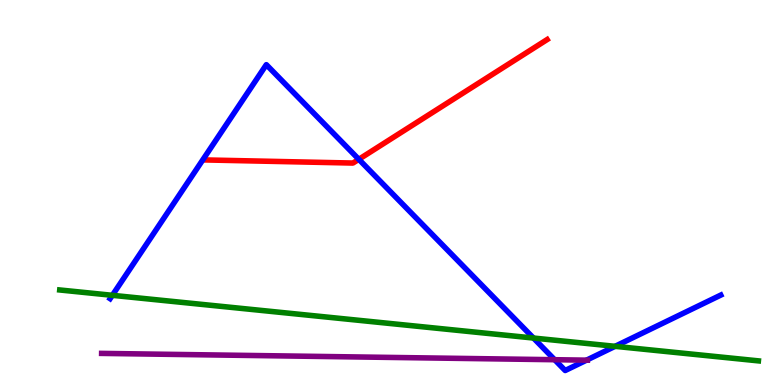[{'lines': ['blue', 'red'], 'intersections': [{'x': 4.63, 'y': 5.86}]}, {'lines': ['green', 'red'], 'intersections': []}, {'lines': ['purple', 'red'], 'intersections': []}, {'lines': ['blue', 'green'], 'intersections': [{'x': 1.45, 'y': 2.33}, {'x': 6.88, 'y': 1.22}, {'x': 7.94, 'y': 1.0}]}, {'lines': ['blue', 'purple'], 'intersections': [{'x': 7.16, 'y': 0.657}, {'x': 7.57, 'y': 0.645}]}, {'lines': ['green', 'purple'], 'intersections': []}]